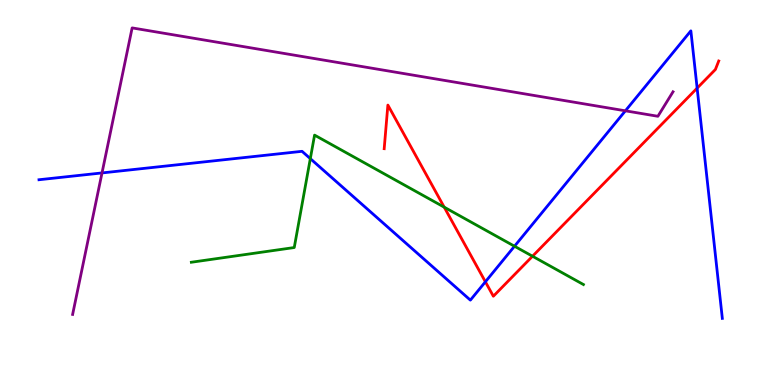[{'lines': ['blue', 'red'], 'intersections': [{'x': 6.26, 'y': 2.68}, {'x': 9.0, 'y': 7.71}]}, {'lines': ['green', 'red'], 'intersections': [{'x': 5.73, 'y': 4.62}, {'x': 6.87, 'y': 3.34}]}, {'lines': ['purple', 'red'], 'intersections': []}, {'lines': ['blue', 'green'], 'intersections': [{'x': 4.0, 'y': 5.88}, {'x': 6.64, 'y': 3.6}]}, {'lines': ['blue', 'purple'], 'intersections': [{'x': 1.32, 'y': 5.51}, {'x': 8.07, 'y': 7.12}]}, {'lines': ['green', 'purple'], 'intersections': []}]